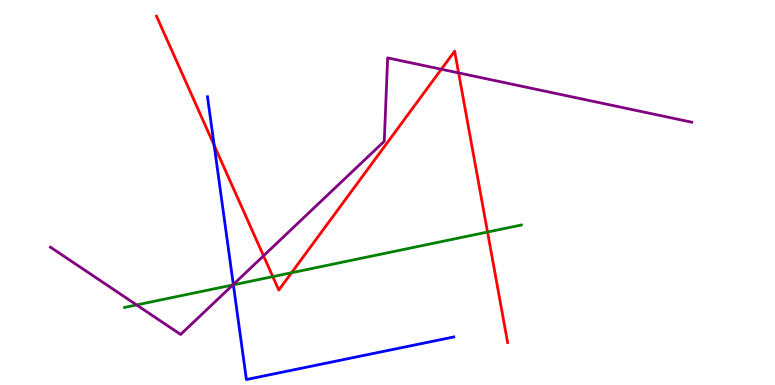[{'lines': ['blue', 'red'], 'intersections': [{'x': 2.76, 'y': 6.23}]}, {'lines': ['green', 'red'], 'intersections': [{'x': 3.52, 'y': 2.81}, {'x': 3.76, 'y': 2.92}, {'x': 6.29, 'y': 3.97}]}, {'lines': ['purple', 'red'], 'intersections': [{'x': 3.4, 'y': 3.36}, {'x': 5.69, 'y': 8.2}, {'x': 5.92, 'y': 8.11}]}, {'lines': ['blue', 'green'], 'intersections': [{'x': 3.01, 'y': 2.6}]}, {'lines': ['blue', 'purple'], 'intersections': [{'x': 3.01, 'y': 2.61}]}, {'lines': ['green', 'purple'], 'intersections': [{'x': 1.76, 'y': 2.08}, {'x': 3.0, 'y': 2.6}]}]